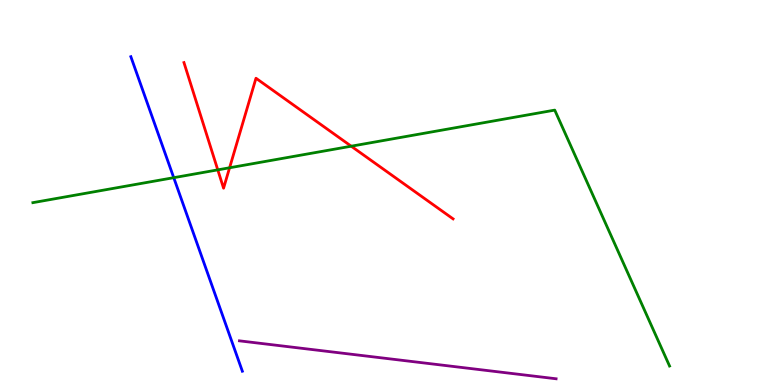[{'lines': ['blue', 'red'], 'intersections': []}, {'lines': ['green', 'red'], 'intersections': [{'x': 2.81, 'y': 5.59}, {'x': 2.96, 'y': 5.64}, {'x': 4.53, 'y': 6.2}]}, {'lines': ['purple', 'red'], 'intersections': []}, {'lines': ['blue', 'green'], 'intersections': [{'x': 2.24, 'y': 5.39}]}, {'lines': ['blue', 'purple'], 'intersections': []}, {'lines': ['green', 'purple'], 'intersections': []}]